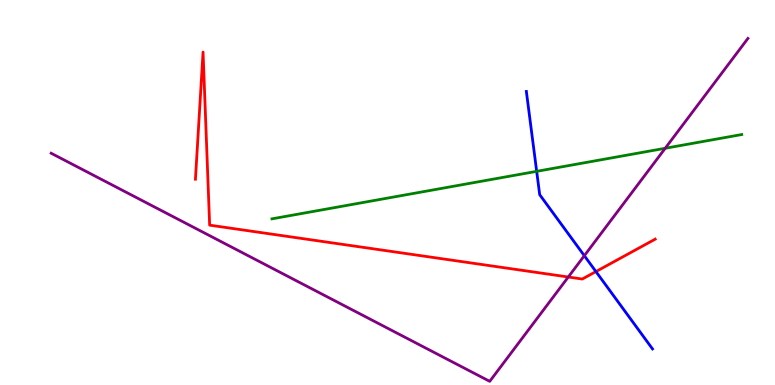[{'lines': ['blue', 'red'], 'intersections': [{'x': 7.69, 'y': 2.95}]}, {'lines': ['green', 'red'], 'intersections': []}, {'lines': ['purple', 'red'], 'intersections': [{'x': 7.33, 'y': 2.81}]}, {'lines': ['blue', 'green'], 'intersections': [{'x': 6.92, 'y': 5.55}]}, {'lines': ['blue', 'purple'], 'intersections': [{'x': 7.54, 'y': 3.36}]}, {'lines': ['green', 'purple'], 'intersections': [{'x': 8.58, 'y': 6.15}]}]